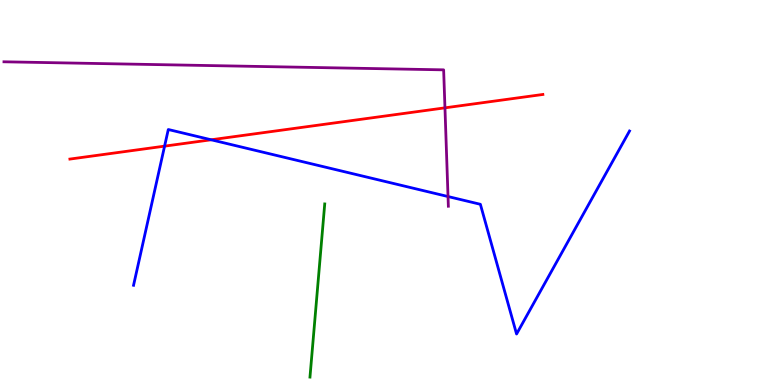[{'lines': ['blue', 'red'], 'intersections': [{'x': 2.12, 'y': 6.2}, {'x': 2.72, 'y': 6.37}]}, {'lines': ['green', 'red'], 'intersections': []}, {'lines': ['purple', 'red'], 'intersections': [{'x': 5.74, 'y': 7.2}]}, {'lines': ['blue', 'green'], 'intersections': []}, {'lines': ['blue', 'purple'], 'intersections': [{'x': 5.78, 'y': 4.9}]}, {'lines': ['green', 'purple'], 'intersections': []}]